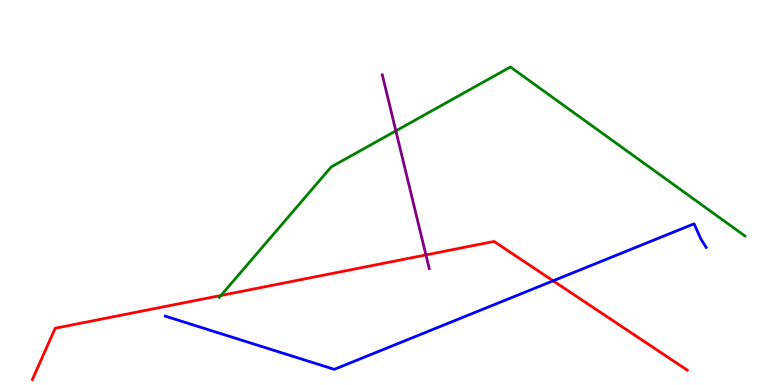[{'lines': ['blue', 'red'], 'intersections': [{'x': 7.14, 'y': 2.71}]}, {'lines': ['green', 'red'], 'intersections': [{'x': 2.85, 'y': 2.33}]}, {'lines': ['purple', 'red'], 'intersections': [{'x': 5.5, 'y': 3.38}]}, {'lines': ['blue', 'green'], 'intersections': []}, {'lines': ['blue', 'purple'], 'intersections': []}, {'lines': ['green', 'purple'], 'intersections': [{'x': 5.11, 'y': 6.6}]}]